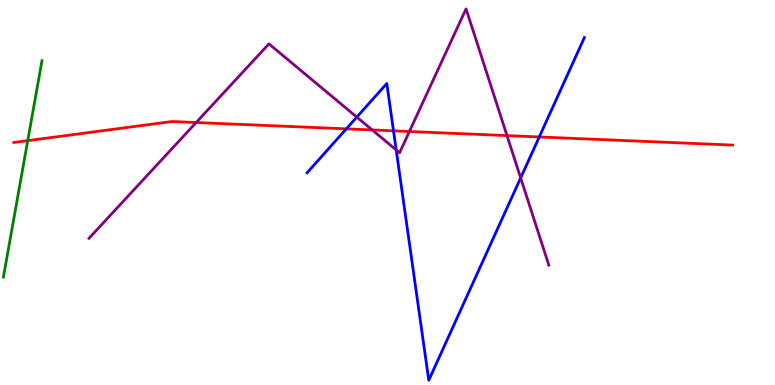[{'lines': ['blue', 'red'], 'intersections': [{'x': 4.47, 'y': 6.65}, {'x': 5.08, 'y': 6.6}, {'x': 6.96, 'y': 6.44}]}, {'lines': ['green', 'red'], 'intersections': [{'x': 0.358, 'y': 6.35}]}, {'lines': ['purple', 'red'], 'intersections': [{'x': 2.53, 'y': 6.82}, {'x': 4.8, 'y': 6.63}, {'x': 5.28, 'y': 6.58}, {'x': 6.54, 'y': 6.48}]}, {'lines': ['blue', 'green'], 'intersections': []}, {'lines': ['blue', 'purple'], 'intersections': [{'x': 4.6, 'y': 6.96}, {'x': 5.11, 'y': 6.11}, {'x': 6.72, 'y': 5.38}]}, {'lines': ['green', 'purple'], 'intersections': []}]